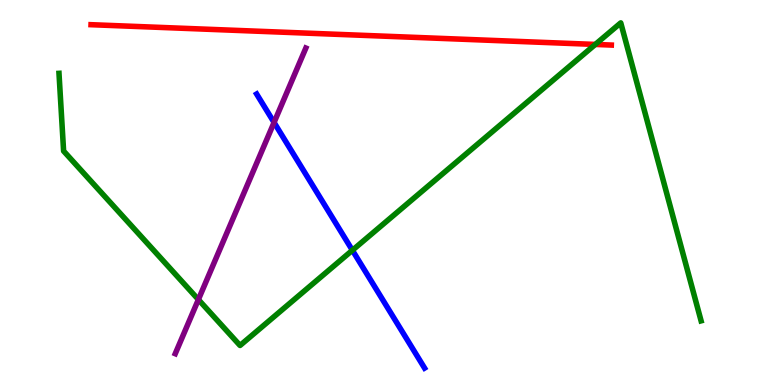[{'lines': ['blue', 'red'], 'intersections': []}, {'lines': ['green', 'red'], 'intersections': [{'x': 7.68, 'y': 8.85}]}, {'lines': ['purple', 'red'], 'intersections': []}, {'lines': ['blue', 'green'], 'intersections': [{'x': 4.55, 'y': 3.5}]}, {'lines': ['blue', 'purple'], 'intersections': [{'x': 3.54, 'y': 6.82}]}, {'lines': ['green', 'purple'], 'intersections': [{'x': 2.56, 'y': 2.22}]}]